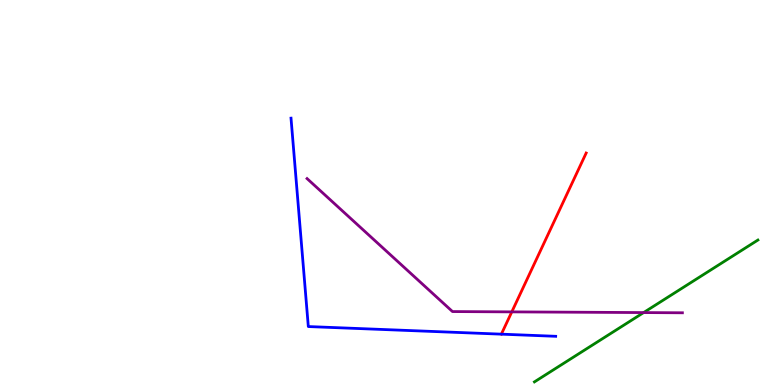[{'lines': ['blue', 'red'], 'intersections': []}, {'lines': ['green', 'red'], 'intersections': []}, {'lines': ['purple', 'red'], 'intersections': [{'x': 6.6, 'y': 1.9}]}, {'lines': ['blue', 'green'], 'intersections': []}, {'lines': ['blue', 'purple'], 'intersections': []}, {'lines': ['green', 'purple'], 'intersections': [{'x': 8.3, 'y': 1.88}]}]